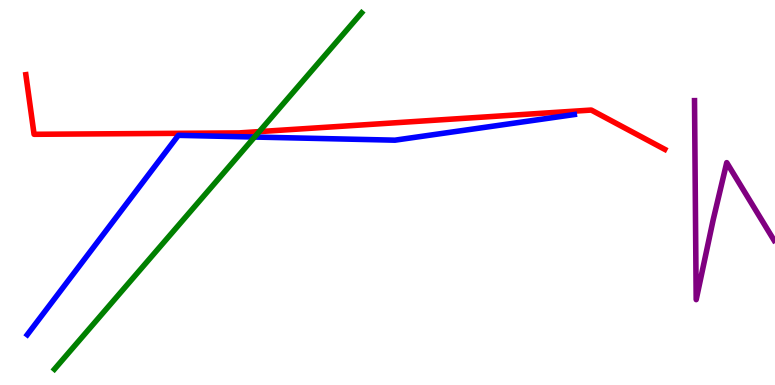[{'lines': ['blue', 'red'], 'intersections': []}, {'lines': ['green', 'red'], 'intersections': [{'x': 3.35, 'y': 6.58}]}, {'lines': ['purple', 'red'], 'intersections': []}, {'lines': ['blue', 'green'], 'intersections': [{'x': 3.28, 'y': 6.44}]}, {'lines': ['blue', 'purple'], 'intersections': []}, {'lines': ['green', 'purple'], 'intersections': []}]